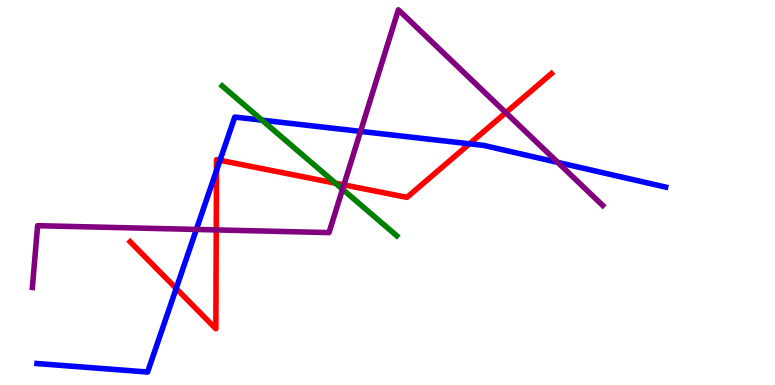[{'lines': ['blue', 'red'], 'intersections': [{'x': 2.27, 'y': 2.51}, {'x': 2.79, 'y': 5.57}, {'x': 2.84, 'y': 5.84}, {'x': 6.06, 'y': 6.27}]}, {'lines': ['green', 'red'], 'intersections': [{'x': 4.33, 'y': 5.24}]}, {'lines': ['purple', 'red'], 'intersections': [{'x': 2.79, 'y': 4.03}, {'x': 4.44, 'y': 5.2}, {'x': 6.53, 'y': 7.07}]}, {'lines': ['blue', 'green'], 'intersections': [{'x': 3.38, 'y': 6.88}]}, {'lines': ['blue', 'purple'], 'intersections': [{'x': 2.53, 'y': 4.04}, {'x': 4.65, 'y': 6.59}, {'x': 7.2, 'y': 5.78}]}, {'lines': ['green', 'purple'], 'intersections': [{'x': 4.42, 'y': 5.08}]}]